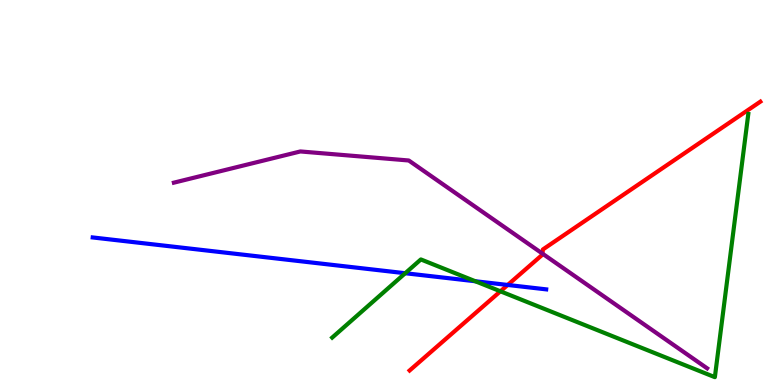[{'lines': ['blue', 'red'], 'intersections': [{'x': 6.55, 'y': 2.6}]}, {'lines': ['green', 'red'], 'intersections': [{'x': 6.46, 'y': 2.43}]}, {'lines': ['purple', 'red'], 'intersections': [{'x': 7.0, 'y': 3.41}]}, {'lines': ['blue', 'green'], 'intersections': [{'x': 5.23, 'y': 2.9}, {'x': 6.13, 'y': 2.69}]}, {'lines': ['blue', 'purple'], 'intersections': []}, {'lines': ['green', 'purple'], 'intersections': []}]